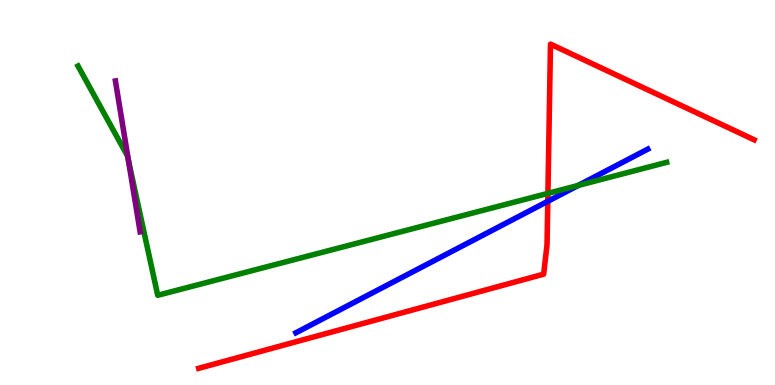[{'lines': ['blue', 'red'], 'intersections': [{'x': 7.07, 'y': 4.77}]}, {'lines': ['green', 'red'], 'intersections': [{'x': 7.07, 'y': 4.98}]}, {'lines': ['purple', 'red'], 'intersections': []}, {'lines': ['blue', 'green'], 'intersections': [{'x': 7.46, 'y': 5.18}]}, {'lines': ['blue', 'purple'], 'intersections': []}, {'lines': ['green', 'purple'], 'intersections': [{'x': 1.66, 'y': 5.83}]}]